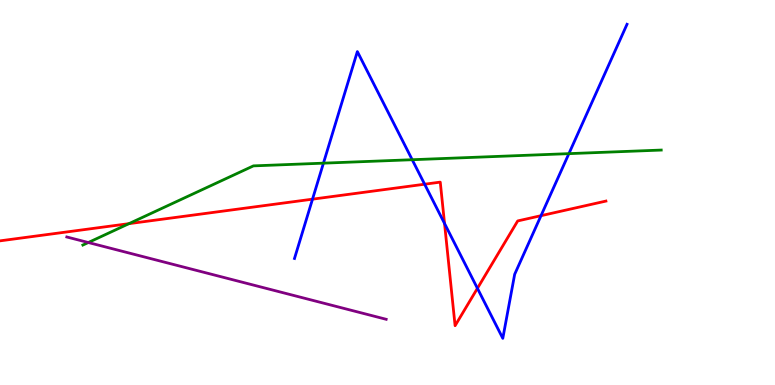[{'lines': ['blue', 'red'], 'intersections': [{'x': 4.03, 'y': 4.83}, {'x': 5.48, 'y': 5.22}, {'x': 5.74, 'y': 4.2}, {'x': 6.16, 'y': 2.51}, {'x': 6.98, 'y': 4.4}]}, {'lines': ['green', 'red'], 'intersections': [{'x': 1.66, 'y': 4.19}]}, {'lines': ['purple', 'red'], 'intersections': []}, {'lines': ['blue', 'green'], 'intersections': [{'x': 4.17, 'y': 5.76}, {'x': 5.32, 'y': 5.85}, {'x': 7.34, 'y': 6.01}]}, {'lines': ['blue', 'purple'], 'intersections': []}, {'lines': ['green', 'purple'], 'intersections': [{'x': 1.14, 'y': 3.7}]}]